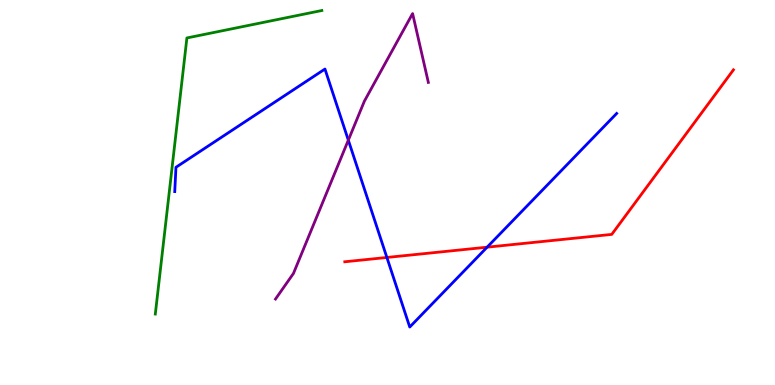[{'lines': ['blue', 'red'], 'intersections': [{'x': 4.99, 'y': 3.31}, {'x': 6.29, 'y': 3.58}]}, {'lines': ['green', 'red'], 'intersections': []}, {'lines': ['purple', 'red'], 'intersections': []}, {'lines': ['blue', 'green'], 'intersections': []}, {'lines': ['blue', 'purple'], 'intersections': [{'x': 4.49, 'y': 6.36}]}, {'lines': ['green', 'purple'], 'intersections': []}]